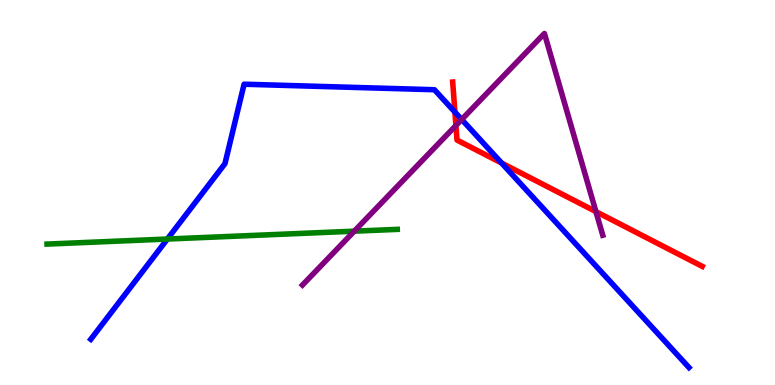[{'lines': ['blue', 'red'], 'intersections': [{'x': 5.87, 'y': 7.09}, {'x': 6.47, 'y': 5.77}]}, {'lines': ['green', 'red'], 'intersections': []}, {'lines': ['purple', 'red'], 'intersections': [{'x': 5.88, 'y': 6.74}, {'x': 7.69, 'y': 4.5}]}, {'lines': ['blue', 'green'], 'intersections': [{'x': 2.16, 'y': 3.79}]}, {'lines': ['blue', 'purple'], 'intersections': [{'x': 5.96, 'y': 6.9}]}, {'lines': ['green', 'purple'], 'intersections': [{'x': 4.57, 'y': 4.0}]}]